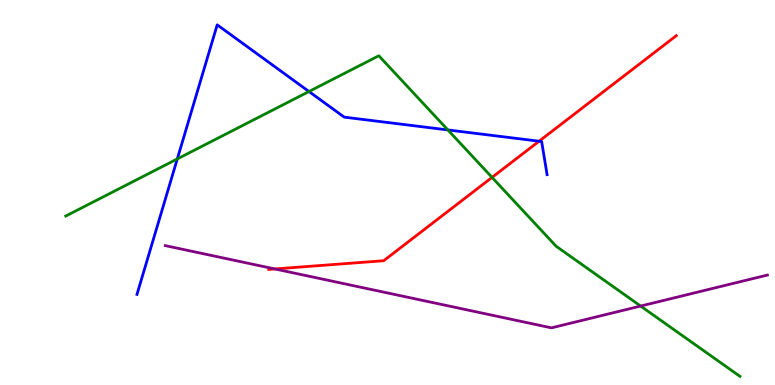[{'lines': ['blue', 'red'], 'intersections': [{'x': 6.96, 'y': 6.33}]}, {'lines': ['green', 'red'], 'intersections': [{'x': 6.35, 'y': 5.39}]}, {'lines': ['purple', 'red'], 'intersections': [{'x': 3.55, 'y': 3.01}]}, {'lines': ['blue', 'green'], 'intersections': [{'x': 2.29, 'y': 5.87}, {'x': 3.99, 'y': 7.62}, {'x': 5.78, 'y': 6.62}]}, {'lines': ['blue', 'purple'], 'intersections': []}, {'lines': ['green', 'purple'], 'intersections': [{'x': 8.27, 'y': 2.05}]}]